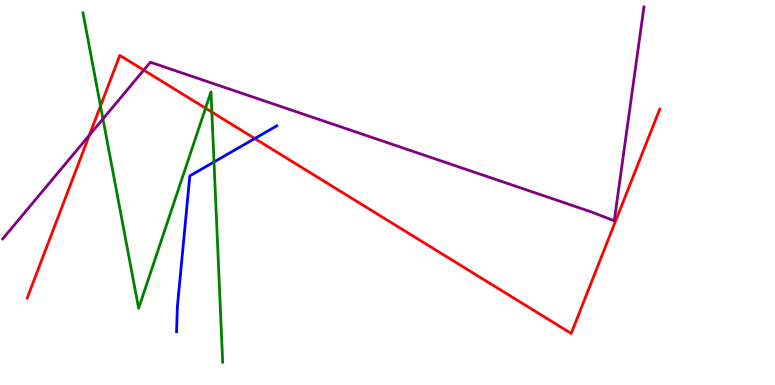[{'lines': ['blue', 'red'], 'intersections': [{'x': 3.29, 'y': 6.4}]}, {'lines': ['green', 'red'], 'intersections': [{'x': 1.3, 'y': 7.25}, {'x': 2.65, 'y': 7.19}, {'x': 2.73, 'y': 7.09}]}, {'lines': ['purple', 'red'], 'intersections': [{'x': 1.15, 'y': 6.49}, {'x': 1.85, 'y': 8.18}]}, {'lines': ['blue', 'green'], 'intersections': [{'x': 2.76, 'y': 5.79}]}, {'lines': ['blue', 'purple'], 'intersections': []}, {'lines': ['green', 'purple'], 'intersections': [{'x': 1.33, 'y': 6.91}]}]